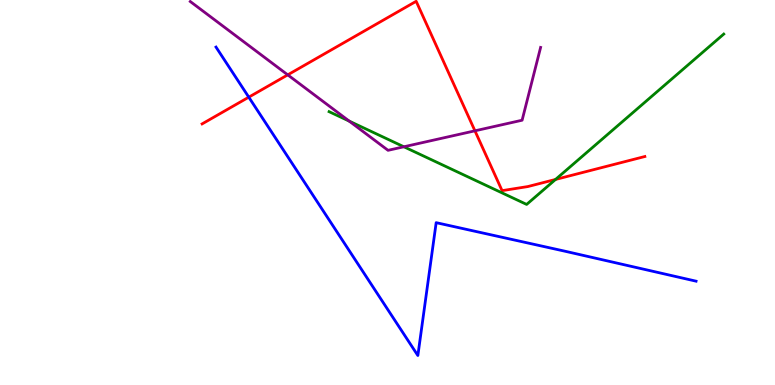[{'lines': ['blue', 'red'], 'intersections': [{'x': 3.21, 'y': 7.48}]}, {'lines': ['green', 'red'], 'intersections': [{'x': 7.17, 'y': 5.34}]}, {'lines': ['purple', 'red'], 'intersections': [{'x': 3.71, 'y': 8.06}, {'x': 6.13, 'y': 6.6}]}, {'lines': ['blue', 'green'], 'intersections': []}, {'lines': ['blue', 'purple'], 'intersections': []}, {'lines': ['green', 'purple'], 'intersections': [{'x': 4.51, 'y': 6.85}, {'x': 5.21, 'y': 6.19}]}]